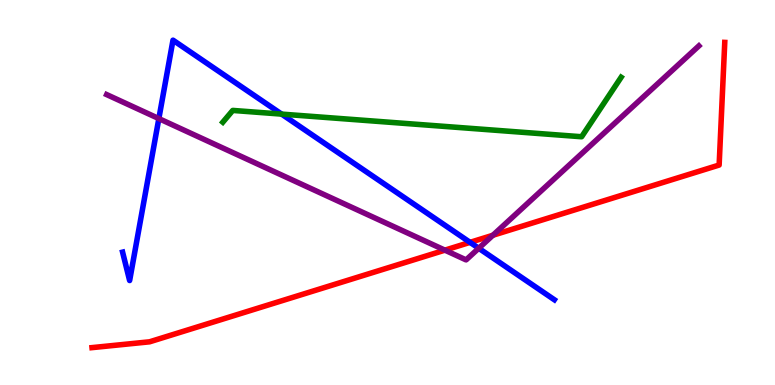[{'lines': ['blue', 'red'], 'intersections': [{'x': 6.07, 'y': 3.71}]}, {'lines': ['green', 'red'], 'intersections': []}, {'lines': ['purple', 'red'], 'intersections': [{'x': 5.74, 'y': 3.5}, {'x': 6.36, 'y': 3.89}]}, {'lines': ['blue', 'green'], 'intersections': [{'x': 3.63, 'y': 7.04}]}, {'lines': ['blue', 'purple'], 'intersections': [{'x': 2.05, 'y': 6.92}, {'x': 6.18, 'y': 3.55}]}, {'lines': ['green', 'purple'], 'intersections': []}]